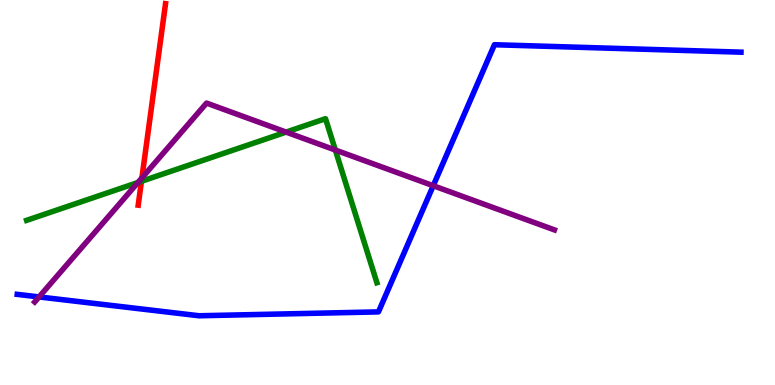[{'lines': ['blue', 'red'], 'intersections': []}, {'lines': ['green', 'red'], 'intersections': [{'x': 1.83, 'y': 5.29}]}, {'lines': ['purple', 'red'], 'intersections': [{'x': 1.83, 'y': 5.38}]}, {'lines': ['blue', 'green'], 'intersections': []}, {'lines': ['blue', 'purple'], 'intersections': [{'x': 0.504, 'y': 2.29}, {'x': 5.59, 'y': 5.18}]}, {'lines': ['green', 'purple'], 'intersections': [{'x': 1.78, 'y': 5.26}, {'x': 3.69, 'y': 6.57}, {'x': 4.33, 'y': 6.1}]}]